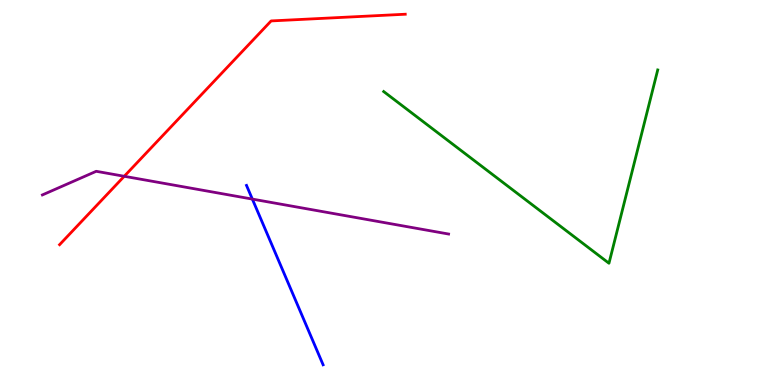[{'lines': ['blue', 'red'], 'intersections': []}, {'lines': ['green', 'red'], 'intersections': []}, {'lines': ['purple', 'red'], 'intersections': [{'x': 1.6, 'y': 5.42}]}, {'lines': ['blue', 'green'], 'intersections': []}, {'lines': ['blue', 'purple'], 'intersections': [{'x': 3.26, 'y': 4.83}]}, {'lines': ['green', 'purple'], 'intersections': []}]